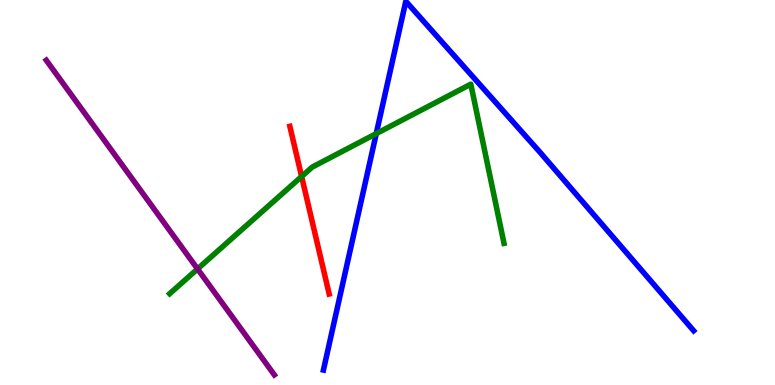[{'lines': ['blue', 'red'], 'intersections': []}, {'lines': ['green', 'red'], 'intersections': [{'x': 3.89, 'y': 5.42}]}, {'lines': ['purple', 'red'], 'intersections': []}, {'lines': ['blue', 'green'], 'intersections': [{'x': 4.85, 'y': 6.53}]}, {'lines': ['blue', 'purple'], 'intersections': []}, {'lines': ['green', 'purple'], 'intersections': [{'x': 2.55, 'y': 3.01}]}]